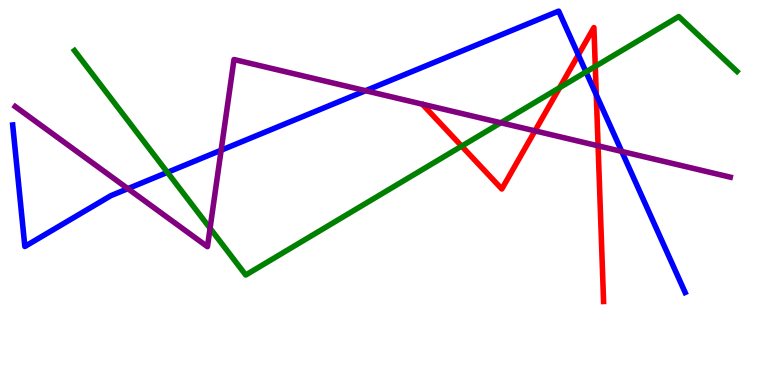[{'lines': ['blue', 'red'], 'intersections': [{'x': 7.46, 'y': 8.57}, {'x': 7.69, 'y': 7.54}]}, {'lines': ['green', 'red'], 'intersections': [{'x': 5.96, 'y': 6.2}, {'x': 7.22, 'y': 7.72}, {'x': 7.68, 'y': 8.28}]}, {'lines': ['purple', 'red'], 'intersections': [{'x': 6.9, 'y': 6.6}, {'x': 7.72, 'y': 6.21}]}, {'lines': ['blue', 'green'], 'intersections': [{'x': 2.16, 'y': 5.52}, {'x': 7.56, 'y': 8.13}]}, {'lines': ['blue', 'purple'], 'intersections': [{'x': 1.65, 'y': 5.1}, {'x': 2.85, 'y': 6.1}, {'x': 4.72, 'y': 7.64}, {'x': 8.02, 'y': 6.07}]}, {'lines': ['green', 'purple'], 'intersections': [{'x': 2.71, 'y': 4.07}, {'x': 6.46, 'y': 6.81}]}]